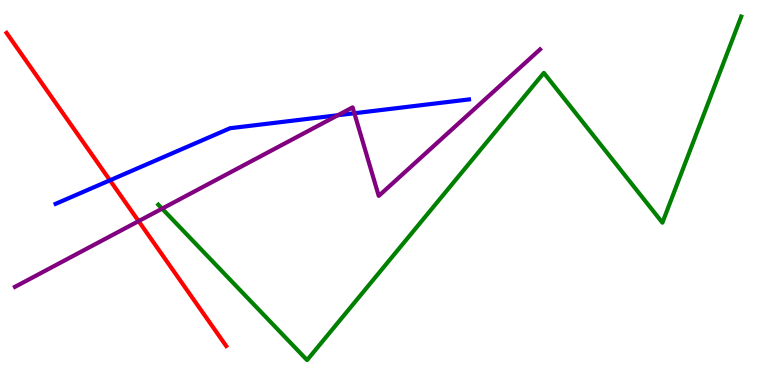[{'lines': ['blue', 'red'], 'intersections': [{'x': 1.42, 'y': 5.32}]}, {'lines': ['green', 'red'], 'intersections': []}, {'lines': ['purple', 'red'], 'intersections': [{'x': 1.79, 'y': 4.26}]}, {'lines': ['blue', 'green'], 'intersections': []}, {'lines': ['blue', 'purple'], 'intersections': [{'x': 4.36, 'y': 7.01}, {'x': 4.57, 'y': 7.06}]}, {'lines': ['green', 'purple'], 'intersections': [{'x': 2.09, 'y': 4.58}]}]